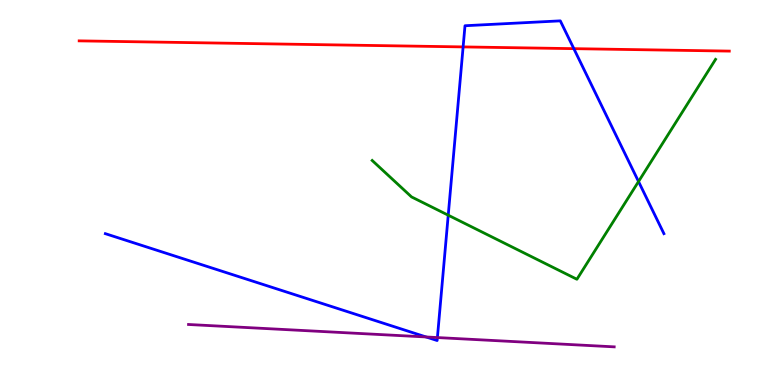[{'lines': ['blue', 'red'], 'intersections': [{'x': 5.98, 'y': 8.78}, {'x': 7.4, 'y': 8.74}]}, {'lines': ['green', 'red'], 'intersections': []}, {'lines': ['purple', 'red'], 'intersections': []}, {'lines': ['blue', 'green'], 'intersections': [{'x': 5.78, 'y': 4.41}, {'x': 8.24, 'y': 5.28}]}, {'lines': ['blue', 'purple'], 'intersections': [{'x': 5.5, 'y': 1.25}, {'x': 5.64, 'y': 1.23}]}, {'lines': ['green', 'purple'], 'intersections': []}]